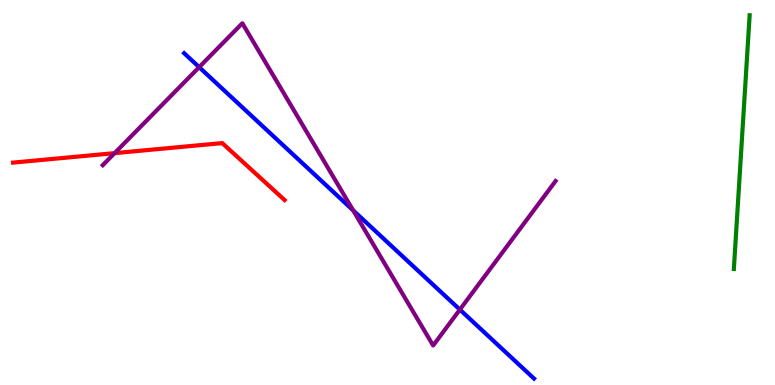[{'lines': ['blue', 'red'], 'intersections': []}, {'lines': ['green', 'red'], 'intersections': []}, {'lines': ['purple', 'red'], 'intersections': [{'x': 1.48, 'y': 6.02}]}, {'lines': ['blue', 'green'], 'intersections': []}, {'lines': ['blue', 'purple'], 'intersections': [{'x': 2.57, 'y': 8.26}, {'x': 4.56, 'y': 4.54}, {'x': 5.93, 'y': 1.96}]}, {'lines': ['green', 'purple'], 'intersections': []}]